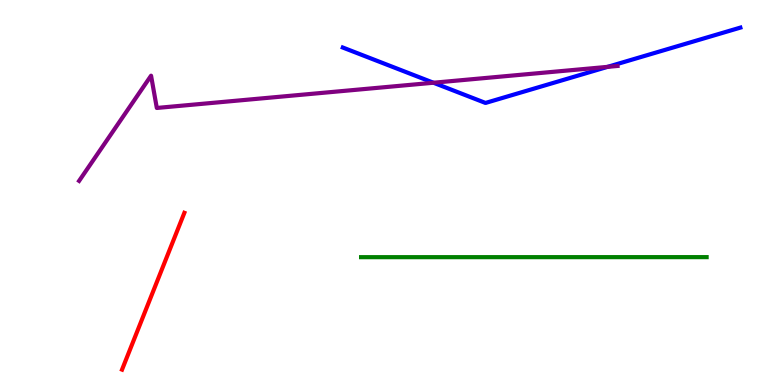[{'lines': ['blue', 'red'], 'intersections': []}, {'lines': ['green', 'red'], 'intersections': []}, {'lines': ['purple', 'red'], 'intersections': []}, {'lines': ['blue', 'green'], 'intersections': []}, {'lines': ['blue', 'purple'], 'intersections': [{'x': 5.59, 'y': 7.85}, {'x': 7.84, 'y': 8.26}]}, {'lines': ['green', 'purple'], 'intersections': []}]